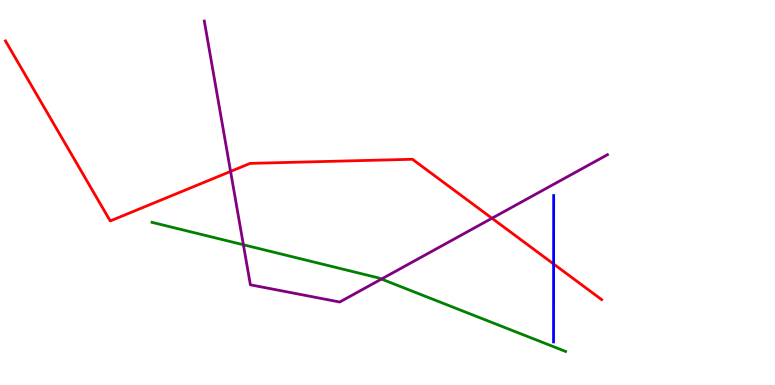[{'lines': ['blue', 'red'], 'intersections': [{'x': 7.14, 'y': 3.14}]}, {'lines': ['green', 'red'], 'intersections': []}, {'lines': ['purple', 'red'], 'intersections': [{'x': 2.98, 'y': 5.55}, {'x': 6.35, 'y': 4.33}]}, {'lines': ['blue', 'green'], 'intersections': []}, {'lines': ['blue', 'purple'], 'intersections': []}, {'lines': ['green', 'purple'], 'intersections': [{'x': 3.14, 'y': 3.64}, {'x': 4.92, 'y': 2.75}]}]